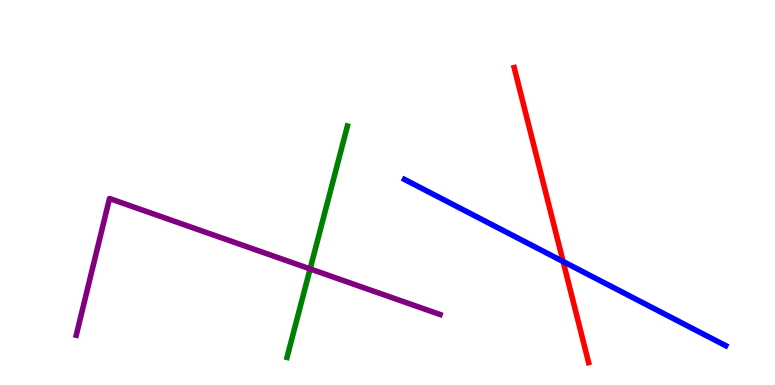[{'lines': ['blue', 'red'], 'intersections': [{'x': 7.27, 'y': 3.21}]}, {'lines': ['green', 'red'], 'intersections': []}, {'lines': ['purple', 'red'], 'intersections': []}, {'lines': ['blue', 'green'], 'intersections': []}, {'lines': ['blue', 'purple'], 'intersections': []}, {'lines': ['green', 'purple'], 'intersections': [{'x': 4.0, 'y': 3.02}]}]